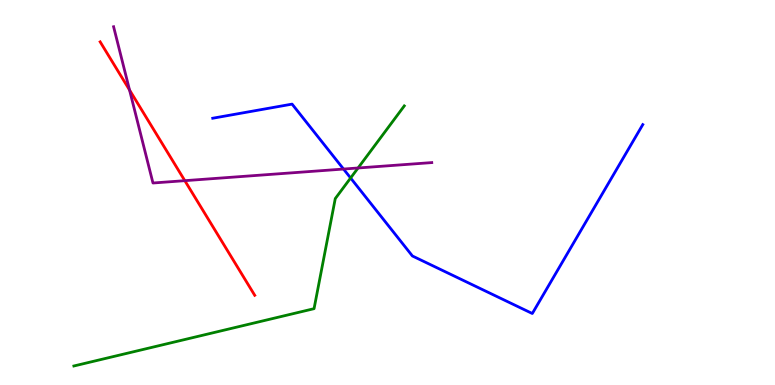[{'lines': ['blue', 'red'], 'intersections': []}, {'lines': ['green', 'red'], 'intersections': []}, {'lines': ['purple', 'red'], 'intersections': [{'x': 1.67, 'y': 7.66}, {'x': 2.38, 'y': 5.31}]}, {'lines': ['blue', 'green'], 'intersections': [{'x': 4.52, 'y': 5.38}]}, {'lines': ['blue', 'purple'], 'intersections': [{'x': 4.43, 'y': 5.61}]}, {'lines': ['green', 'purple'], 'intersections': [{'x': 4.62, 'y': 5.64}]}]